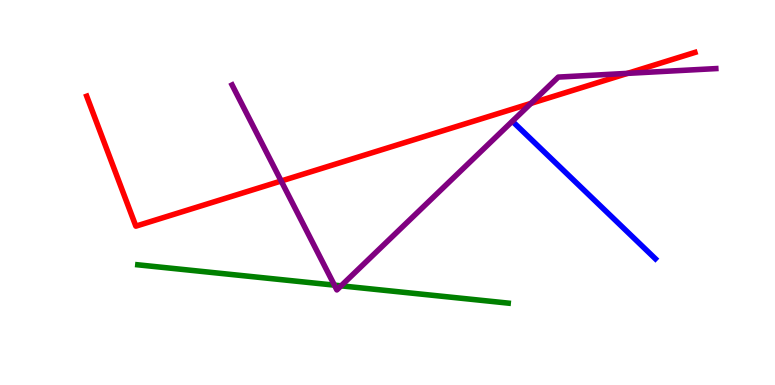[{'lines': ['blue', 'red'], 'intersections': []}, {'lines': ['green', 'red'], 'intersections': []}, {'lines': ['purple', 'red'], 'intersections': [{'x': 3.63, 'y': 5.3}, {'x': 6.85, 'y': 7.31}, {'x': 8.1, 'y': 8.09}]}, {'lines': ['blue', 'green'], 'intersections': []}, {'lines': ['blue', 'purple'], 'intersections': []}, {'lines': ['green', 'purple'], 'intersections': [{'x': 4.32, 'y': 2.59}, {'x': 4.4, 'y': 2.58}]}]